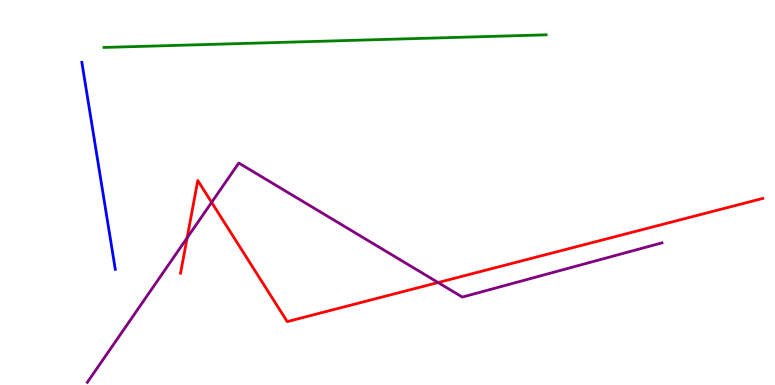[{'lines': ['blue', 'red'], 'intersections': []}, {'lines': ['green', 'red'], 'intersections': []}, {'lines': ['purple', 'red'], 'intersections': [{'x': 2.41, 'y': 3.82}, {'x': 2.73, 'y': 4.74}, {'x': 5.65, 'y': 2.66}]}, {'lines': ['blue', 'green'], 'intersections': []}, {'lines': ['blue', 'purple'], 'intersections': []}, {'lines': ['green', 'purple'], 'intersections': []}]